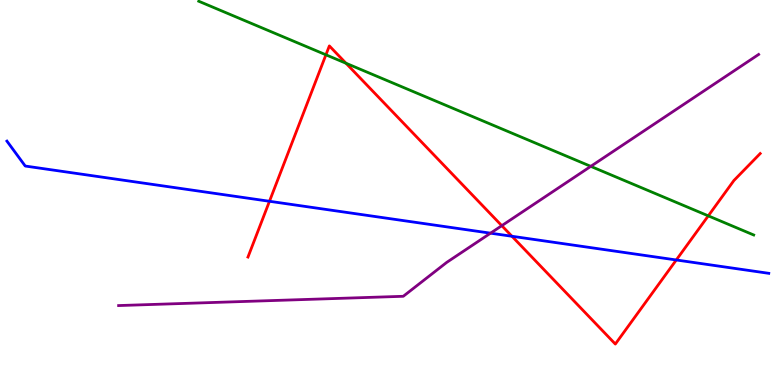[{'lines': ['blue', 'red'], 'intersections': [{'x': 3.48, 'y': 4.77}, {'x': 6.61, 'y': 3.86}, {'x': 8.73, 'y': 3.25}]}, {'lines': ['green', 'red'], 'intersections': [{'x': 4.21, 'y': 8.58}, {'x': 4.46, 'y': 8.36}, {'x': 9.14, 'y': 4.39}]}, {'lines': ['purple', 'red'], 'intersections': [{'x': 6.47, 'y': 4.14}]}, {'lines': ['blue', 'green'], 'intersections': []}, {'lines': ['blue', 'purple'], 'intersections': [{'x': 6.33, 'y': 3.94}]}, {'lines': ['green', 'purple'], 'intersections': [{'x': 7.62, 'y': 5.68}]}]